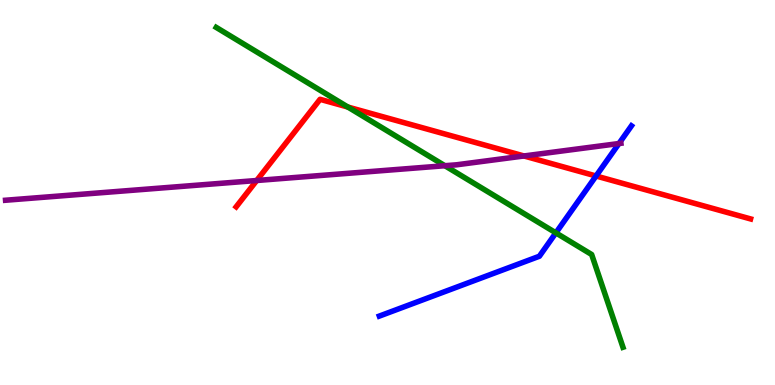[{'lines': ['blue', 'red'], 'intersections': [{'x': 7.69, 'y': 5.43}]}, {'lines': ['green', 'red'], 'intersections': [{'x': 4.49, 'y': 7.22}]}, {'lines': ['purple', 'red'], 'intersections': [{'x': 3.31, 'y': 5.31}, {'x': 6.76, 'y': 5.95}]}, {'lines': ['blue', 'green'], 'intersections': [{'x': 7.17, 'y': 3.95}]}, {'lines': ['blue', 'purple'], 'intersections': [{'x': 7.99, 'y': 6.27}]}, {'lines': ['green', 'purple'], 'intersections': [{'x': 5.74, 'y': 5.7}]}]